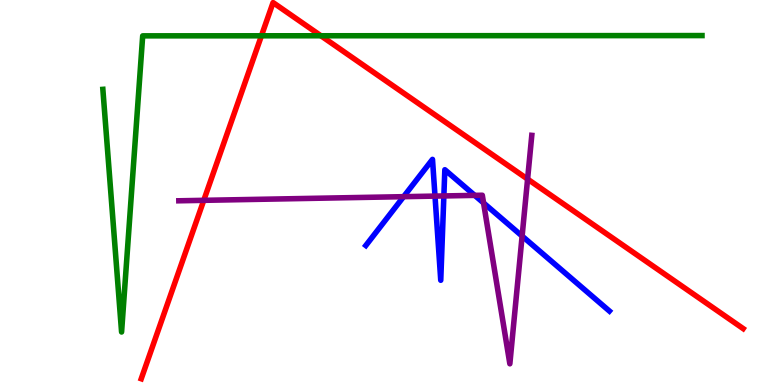[{'lines': ['blue', 'red'], 'intersections': []}, {'lines': ['green', 'red'], 'intersections': [{'x': 3.37, 'y': 9.07}, {'x': 4.14, 'y': 9.07}]}, {'lines': ['purple', 'red'], 'intersections': [{'x': 2.63, 'y': 4.8}, {'x': 6.81, 'y': 5.35}]}, {'lines': ['blue', 'green'], 'intersections': []}, {'lines': ['blue', 'purple'], 'intersections': [{'x': 5.21, 'y': 4.89}, {'x': 5.61, 'y': 4.91}, {'x': 5.73, 'y': 4.91}, {'x': 6.13, 'y': 4.93}, {'x': 6.24, 'y': 4.73}, {'x': 6.74, 'y': 3.87}]}, {'lines': ['green', 'purple'], 'intersections': []}]